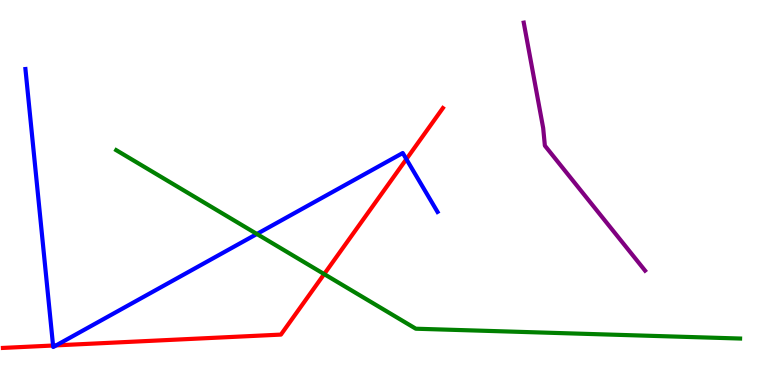[{'lines': ['blue', 'red'], 'intersections': [{'x': 0.685, 'y': 1.03}, {'x': 0.725, 'y': 1.03}, {'x': 5.24, 'y': 5.87}]}, {'lines': ['green', 'red'], 'intersections': [{'x': 4.18, 'y': 2.88}]}, {'lines': ['purple', 'red'], 'intersections': []}, {'lines': ['blue', 'green'], 'intersections': [{'x': 3.31, 'y': 3.92}]}, {'lines': ['blue', 'purple'], 'intersections': []}, {'lines': ['green', 'purple'], 'intersections': []}]